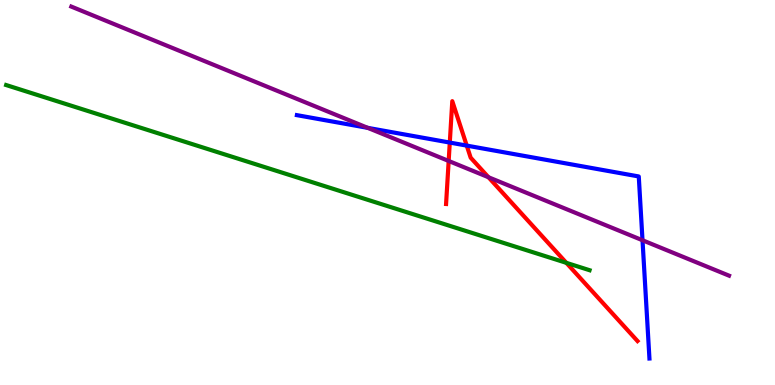[{'lines': ['blue', 'red'], 'intersections': [{'x': 5.8, 'y': 6.3}, {'x': 6.02, 'y': 6.22}]}, {'lines': ['green', 'red'], 'intersections': [{'x': 7.31, 'y': 3.17}]}, {'lines': ['purple', 'red'], 'intersections': [{'x': 5.79, 'y': 5.82}, {'x': 6.3, 'y': 5.4}]}, {'lines': ['blue', 'green'], 'intersections': []}, {'lines': ['blue', 'purple'], 'intersections': [{'x': 4.75, 'y': 6.68}, {'x': 8.29, 'y': 3.76}]}, {'lines': ['green', 'purple'], 'intersections': []}]